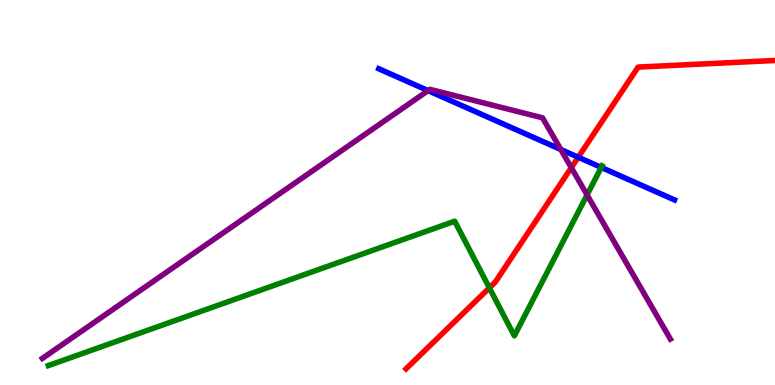[{'lines': ['blue', 'red'], 'intersections': [{'x': 7.46, 'y': 5.92}]}, {'lines': ['green', 'red'], 'intersections': [{'x': 6.31, 'y': 2.52}]}, {'lines': ['purple', 'red'], 'intersections': [{'x': 7.37, 'y': 5.65}]}, {'lines': ['blue', 'green'], 'intersections': [{'x': 7.76, 'y': 5.65}]}, {'lines': ['blue', 'purple'], 'intersections': [{'x': 5.52, 'y': 7.65}, {'x': 7.24, 'y': 6.12}]}, {'lines': ['green', 'purple'], 'intersections': [{'x': 7.58, 'y': 4.94}]}]